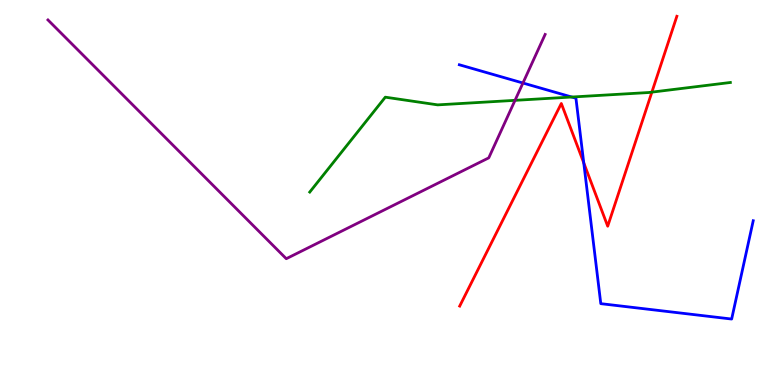[{'lines': ['blue', 'red'], 'intersections': [{'x': 7.53, 'y': 5.77}]}, {'lines': ['green', 'red'], 'intersections': [{'x': 8.41, 'y': 7.61}]}, {'lines': ['purple', 'red'], 'intersections': []}, {'lines': ['blue', 'green'], 'intersections': [{'x': 7.38, 'y': 7.48}]}, {'lines': ['blue', 'purple'], 'intersections': [{'x': 6.75, 'y': 7.84}]}, {'lines': ['green', 'purple'], 'intersections': [{'x': 6.65, 'y': 7.39}]}]